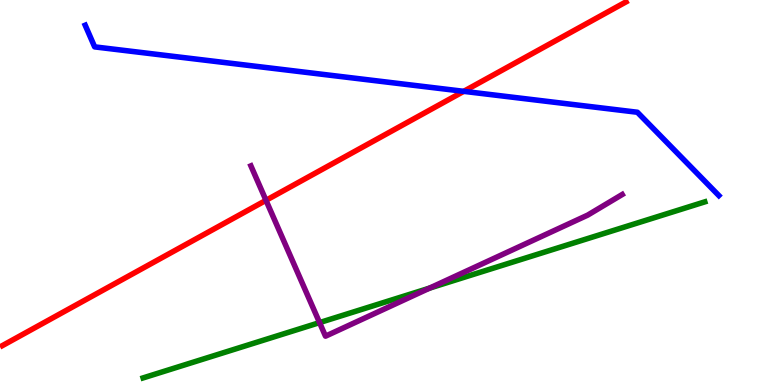[{'lines': ['blue', 'red'], 'intersections': [{'x': 5.98, 'y': 7.63}]}, {'lines': ['green', 'red'], 'intersections': []}, {'lines': ['purple', 'red'], 'intersections': [{'x': 3.43, 'y': 4.8}]}, {'lines': ['blue', 'green'], 'intersections': []}, {'lines': ['blue', 'purple'], 'intersections': []}, {'lines': ['green', 'purple'], 'intersections': [{'x': 4.12, 'y': 1.62}, {'x': 5.54, 'y': 2.52}]}]